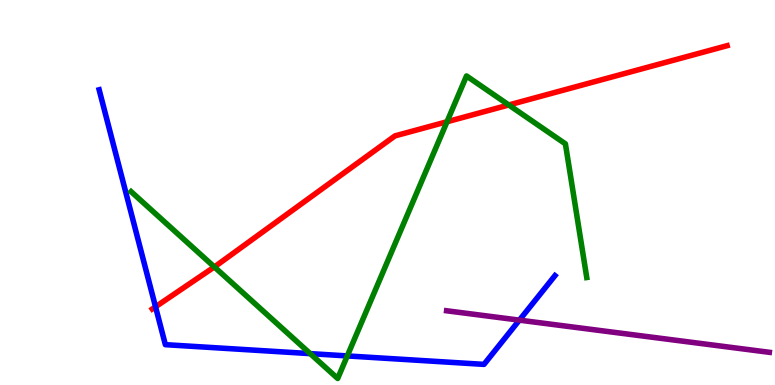[{'lines': ['blue', 'red'], 'intersections': [{'x': 2.01, 'y': 2.03}]}, {'lines': ['green', 'red'], 'intersections': [{'x': 2.77, 'y': 3.07}, {'x': 5.77, 'y': 6.84}, {'x': 6.56, 'y': 7.27}]}, {'lines': ['purple', 'red'], 'intersections': []}, {'lines': ['blue', 'green'], 'intersections': [{'x': 4.0, 'y': 0.815}, {'x': 4.48, 'y': 0.755}]}, {'lines': ['blue', 'purple'], 'intersections': [{'x': 6.7, 'y': 1.68}]}, {'lines': ['green', 'purple'], 'intersections': []}]